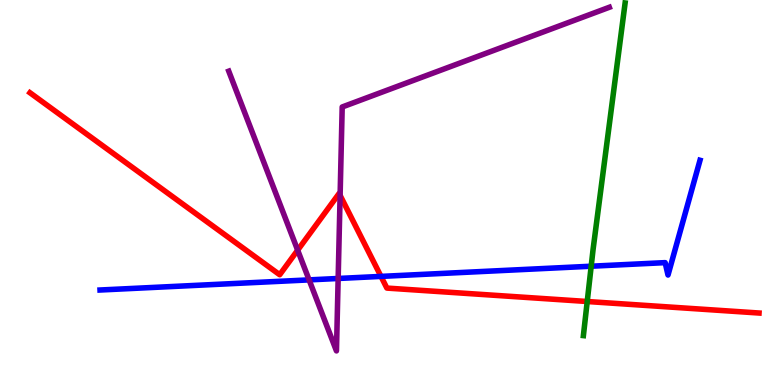[{'lines': ['blue', 'red'], 'intersections': [{'x': 4.92, 'y': 2.82}]}, {'lines': ['green', 'red'], 'intersections': [{'x': 7.58, 'y': 2.17}]}, {'lines': ['purple', 'red'], 'intersections': [{'x': 3.84, 'y': 3.5}, {'x': 4.39, 'y': 4.93}]}, {'lines': ['blue', 'green'], 'intersections': [{'x': 7.63, 'y': 3.09}]}, {'lines': ['blue', 'purple'], 'intersections': [{'x': 3.99, 'y': 2.73}, {'x': 4.36, 'y': 2.77}]}, {'lines': ['green', 'purple'], 'intersections': []}]